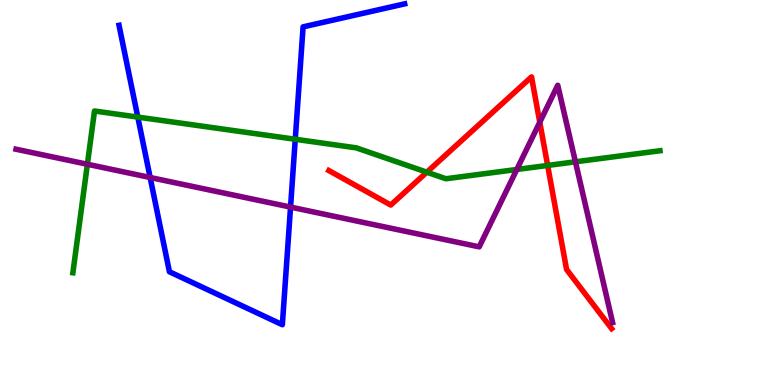[{'lines': ['blue', 'red'], 'intersections': []}, {'lines': ['green', 'red'], 'intersections': [{'x': 5.51, 'y': 5.53}, {'x': 7.07, 'y': 5.7}]}, {'lines': ['purple', 'red'], 'intersections': [{'x': 6.96, 'y': 6.83}]}, {'lines': ['blue', 'green'], 'intersections': [{'x': 1.78, 'y': 6.96}, {'x': 3.81, 'y': 6.38}]}, {'lines': ['blue', 'purple'], 'intersections': [{'x': 1.94, 'y': 5.39}, {'x': 3.75, 'y': 4.62}]}, {'lines': ['green', 'purple'], 'intersections': [{'x': 1.13, 'y': 5.73}, {'x': 6.67, 'y': 5.6}, {'x': 7.42, 'y': 5.8}]}]